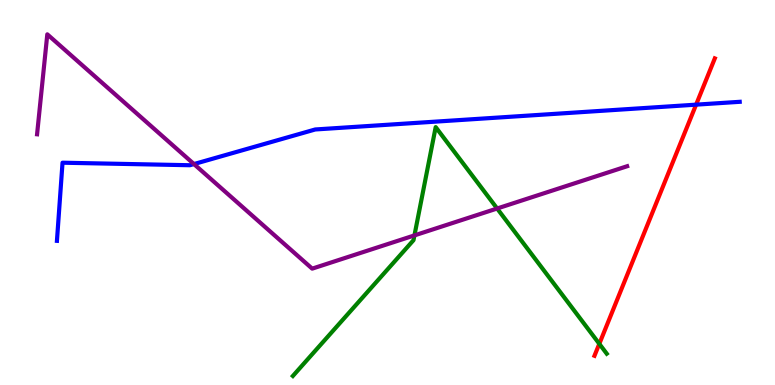[{'lines': ['blue', 'red'], 'intersections': [{'x': 8.98, 'y': 7.28}]}, {'lines': ['green', 'red'], 'intersections': [{'x': 7.73, 'y': 1.07}]}, {'lines': ['purple', 'red'], 'intersections': []}, {'lines': ['blue', 'green'], 'intersections': []}, {'lines': ['blue', 'purple'], 'intersections': [{'x': 2.5, 'y': 5.74}]}, {'lines': ['green', 'purple'], 'intersections': [{'x': 5.35, 'y': 3.89}, {'x': 6.41, 'y': 4.58}]}]